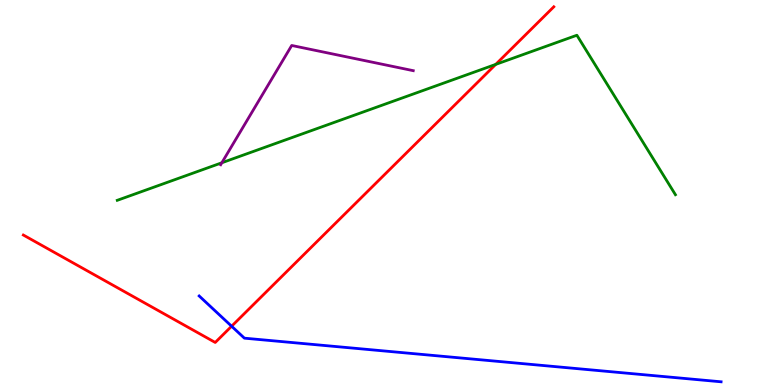[{'lines': ['blue', 'red'], 'intersections': [{'x': 2.99, 'y': 1.53}]}, {'lines': ['green', 'red'], 'intersections': [{'x': 6.4, 'y': 8.33}]}, {'lines': ['purple', 'red'], 'intersections': []}, {'lines': ['blue', 'green'], 'intersections': []}, {'lines': ['blue', 'purple'], 'intersections': []}, {'lines': ['green', 'purple'], 'intersections': [{'x': 2.86, 'y': 5.77}]}]